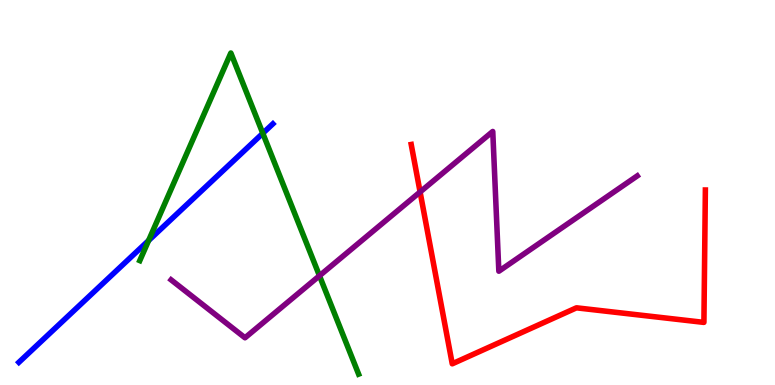[{'lines': ['blue', 'red'], 'intersections': []}, {'lines': ['green', 'red'], 'intersections': []}, {'lines': ['purple', 'red'], 'intersections': [{'x': 5.42, 'y': 5.01}]}, {'lines': ['blue', 'green'], 'intersections': [{'x': 1.92, 'y': 3.75}, {'x': 3.39, 'y': 6.54}]}, {'lines': ['blue', 'purple'], 'intersections': []}, {'lines': ['green', 'purple'], 'intersections': [{'x': 4.12, 'y': 2.84}]}]